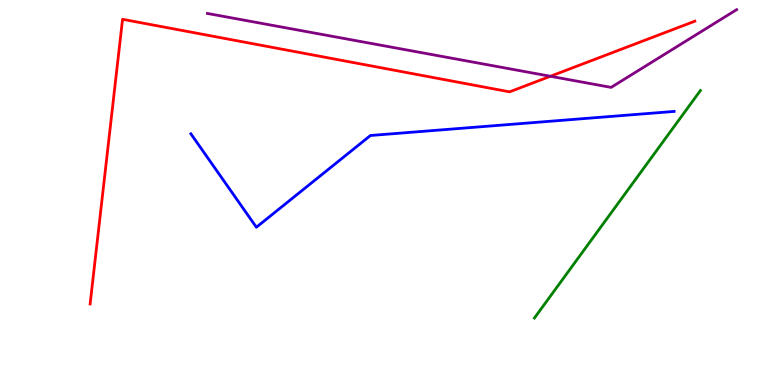[{'lines': ['blue', 'red'], 'intersections': []}, {'lines': ['green', 'red'], 'intersections': []}, {'lines': ['purple', 'red'], 'intersections': [{'x': 7.1, 'y': 8.02}]}, {'lines': ['blue', 'green'], 'intersections': []}, {'lines': ['blue', 'purple'], 'intersections': []}, {'lines': ['green', 'purple'], 'intersections': []}]